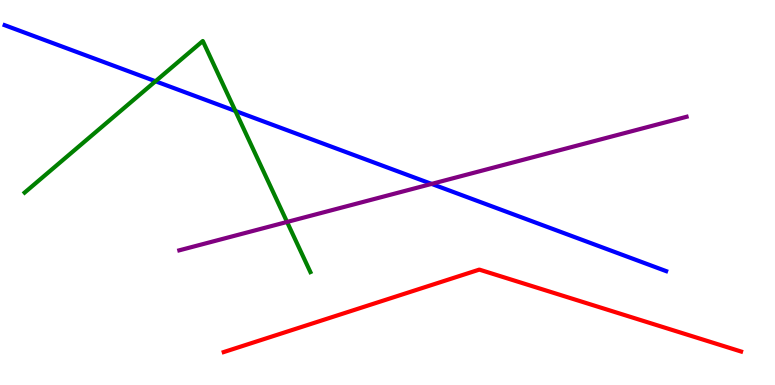[{'lines': ['blue', 'red'], 'intersections': []}, {'lines': ['green', 'red'], 'intersections': []}, {'lines': ['purple', 'red'], 'intersections': []}, {'lines': ['blue', 'green'], 'intersections': [{'x': 2.01, 'y': 7.89}, {'x': 3.04, 'y': 7.12}]}, {'lines': ['blue', 'purple'], 'intersections': [{'x': 5.57, 'y': 5.22}]}, {'lines': ['green', 'purple'], 'intersections': [{'x': 3.7, 'y': 4.23}]}]